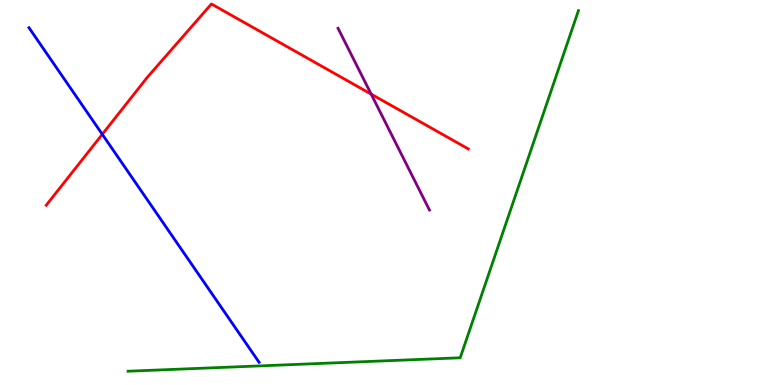[{'lines': ['blue', 'red'], 'intersections': [{'x': 1.32, 'y': 6.51}]}, {'lines': ['green', 'red'], 'intersections': []}, {'lines': ['purple', 'red'], 'intersections': [{'x': 4.79, 'y': 7.56}]}, {'lines': ['blue', 'green'], 'intersections': []}, {'lines': ['blue', 'purple'], 'intersections': []}, {'lines': ['green', 'purple'], 'intersections': []}]